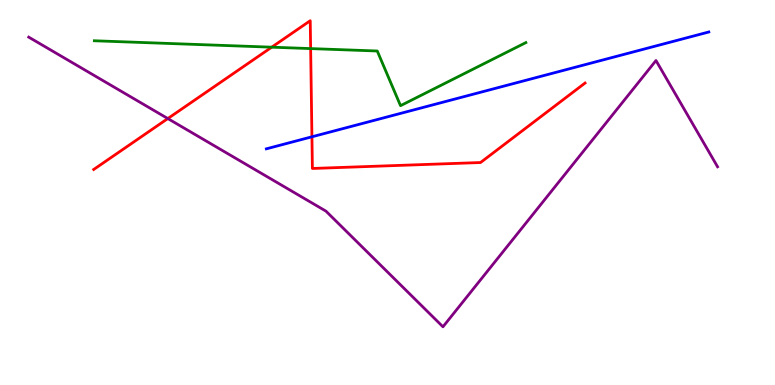[{'lines': ['blue', 'red'], 'intersections': [{'x': 4.02, 'y': 6.45}]}, {'lines': ['green', 'red'], 'intersections': [{'x': 3.51, 'y': 8.77}, {'x': 4.01, 'y': 8.74}]}, {'lines': ['purple', 'red'], 'intersections': [{'x': 2.17, 'y': 6.92}]}, {'lines': ['blue', 'green'], 'intersections': []}, {'lines': ['blue', 'purple'], 'intersections': []}, {'lines': ['green', 'purple'], 'intersections': []}]